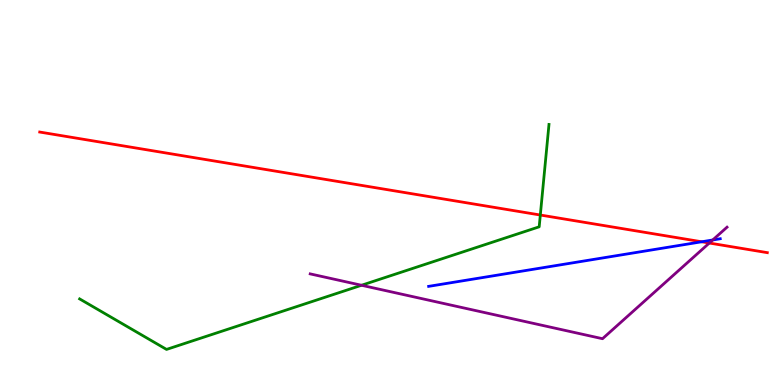[{'lines': ['blue', 'red'], 'intersections': [{'x': 9.05, 'y': 3.72}]}, {'lines': ['green', 'red'], 'intersections': [{'x': 6.97, 'y': 4.41}]}, {'lines': ['purple', 'red'], 'intersections': [{'x': 9.15, 'y': 3.69}]}, {'lines': ['blue', 'green'], 'intersections': []}, {'lines': ['blue', 'purple'], 'intersections': [{'x': 9.2, 'y': 3.77}]}, {'lines': ['green', 'purple'], 'intersections': [{'x': 4.66, 'y': 2.59}]}]